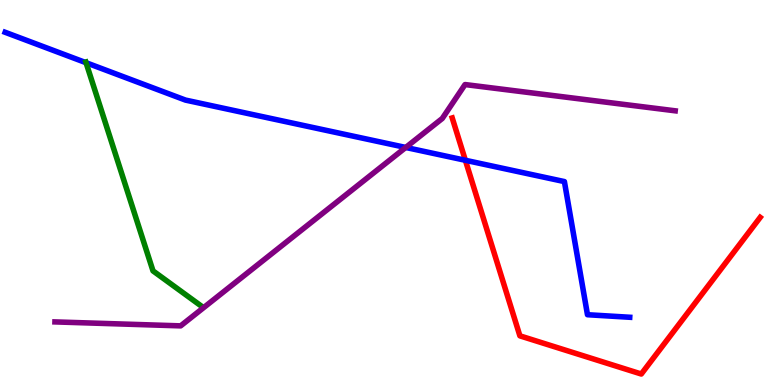[{'lines': ['blue', 'red'], 'intersections': [{'x': 6.0, 'y': 5.84}]}, {'lines': ['green', 'red'], 'intersections': []}, {'lines': ['purple', 'red'], 'intersections': []}, {'lines': ['blue', 'green'], 'intersections': [{'x': 1.11, 'y': 8.37}]}, {'lines': ['blue', 'purple'], 'intersections': [{'x': 5.24, 'y': 6.17}]}, {'lines': ['green', 'purple'], 'intersections': []}]